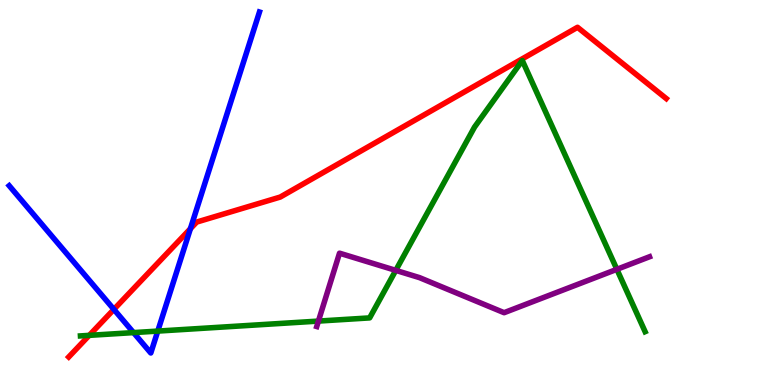[{'lines': ['blue', 'red'], 'intersections': [{'x': 1.47, 'y': 1.96}, {'x': 2.46, 'y': 4.06}]}, {'lines': ['green', 'red'], 'intersections': [{'x': 1.15, 'y': 1.29}]}, {'lines': ['purple', 'red'], 'intersections': []}, {'lines': ['blue', 'green'], 'intersections': [{'x': 1.72, 'y': 1.36}, {'x': 2.04, 'y': 1.4}]}, {'lines': ['blue', 'purple'], 'intersections': []}, {'lines': ['green', 'purple'], 'intersections': [{'x': 4.11, 'y': 1.66}, {'x': 5.11, 'y': 2.98}, {'x': 7.96, 'y': 3.0}]}]